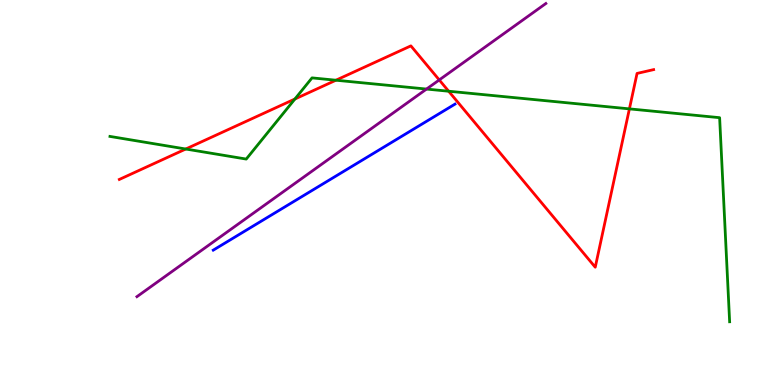[{'lines': ['blue', 'red'], 'intersections': []}, {'lines': ['green', 'red'], 'intersections': [{'x': 2.4, 'y': 6.13}, {'x': 3.81, 'y': 7.43}, {'x': 4.33, 'y': 7.92}, {'x': 5.79, 'y': 7.63}, {'x': 8.12, 'y': 7.17}]}, {'lines': ['purple', 'red'], 'intersections': [{'x': 5.67, 'y': 7.92}]}, {'lines': ['blue', 'green'], 'intersections': []}, {'lines': ['blue', 'purple'], 'intersections': []}, {'lines': ['green', 'purple'], 'intersections': [{'x': 5.5, 'y': 7.69}]}]